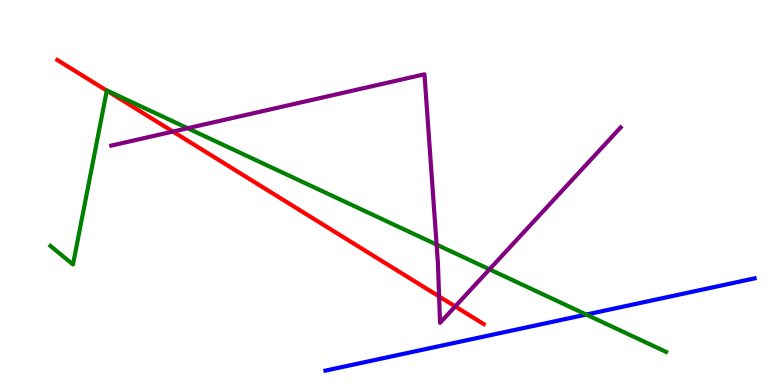[{'lines': ['blue', 'red'], 'intersections': []}, {'lines': ['green', 'red'], 'intersections': [{'x': 1.38, 'y': 7.65}]}, {'lines': ['purple', 'red'], 'intersections': [{'x': 2.23, 'y': 6.58}, {'x': 5.67, 'y': 2.3}, {'x': 5.87, 'y': 2.04}]}, {'lines': ['blue', 'green'], 'intersections': [{'x': 7.56, 'y': 1.83}]}, {'lines': ['blue', 'purple'], 'intersections': []}, {'lines': ['green', 'purple'], 'intersections': [{'x': 2.42, 'y': 6.67}, {'x': 5.63, 'y': 3.65}, {'x': 6.32, 'y': 3.0}]}]